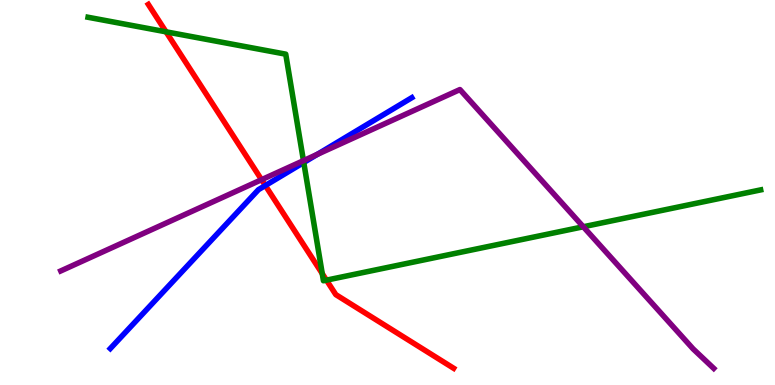[{'lines': ['blue', 'red'], 'intersections': [{'x': 3.42, 'y': 5.18}]}, {'lines': ['green', 'red'], 'intersections': [{'x': 2.14, 'y': 9.17}, {'x': 4.16, 'y': 2.89}, {'x': 4.21, 'y': 2.72}]}, {'lines': ['purple', 'red'], 'intersections': [{'x': 3.37, 'y': 5.33}]}, {'lines': ['blue', 'green'], 'intersections': [{'x': 3.92, 'y': 5.78}]}, {'lines': ['blue', 'purple'], 'intersections': [{'x': 4.09, 'y': 5.99}]}, {'lines': ['green', 'purple'], 'intersections': [{'x': 3.92, 'y': 5.83}, {'x': 7.53, 'y': 4.11}]}]